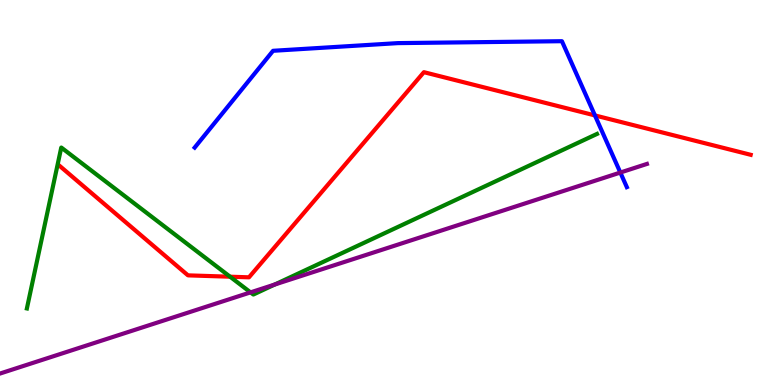[{'lines': ['blue', 'red'], 'intersections': [{'x': 7.68, 'y': 7.0}]}, {'lines': ['green', 'red'], 'intersections': [{'x': 2.97, 'y': 2.81}]}, {'lines': ['purple', 'red'], 'intersections': []}, {'lines': ['blue', 'green'], 'intersections': []}, {'lines': ['blue', 'purple'], 'intersections': [{'x': 8.0, 'y': 5.52}]}, {'lines': ['green', 'purple'], 'intersections': [{'x': 3.23, 'y': 2.41}, {'x': 3.55, 'y': 2.61}]}]